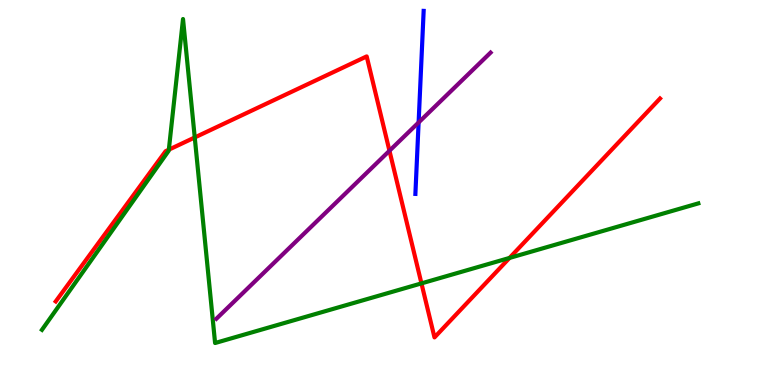[{'lines': ['blue', 'red'], 'intersections': []}, {'lines': ['green', 'red'], 'intersections': [{'x': 2.18, 'y': 6.11}, {'x': 2.51, 'y': 6.43}, {'x': 5.44, 'y': 2.64}, {'x': 6.57, 'y': 3.3}]}, {'lines': ['purple', 'red'], 'intersections': [{'x': 5.03, 'y': 6.08}]}, {'lines': ['blue', 'green'], 'intersections': []}, {'lines': ['blue', 'purple'], 'intersections': [{'x': 5.4, 'y': 6.82}]}, {'lines': ['green', 'purple'], 'intersections': []}]